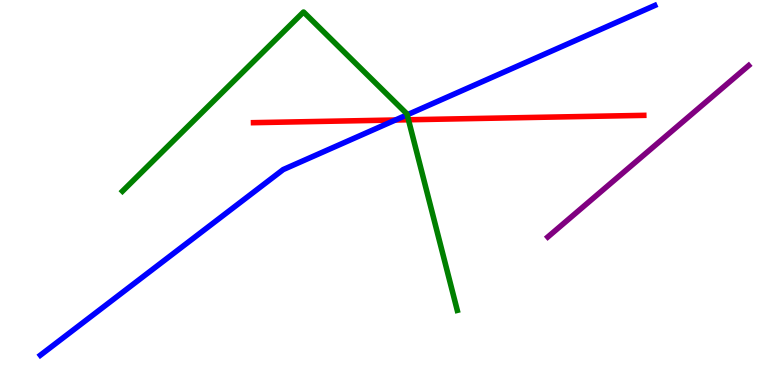[{'lines': ['blue', 'red'], 'intersections': [{'x': 5.1, 'y': 6.88}]}, {'lines': ['green', 'red'], 'intersections': [{'x': 5.27, 'y': 6.89}]}, {'lines': ['purple', 'red'], 'intersections': []}, {'lines': ['blue', 'green'], 'intersections': [{'x': 5.25, 'y': 7.02}]}, {'lines': ['blue', 'purple'], 'intersections': []}, {'lines': ['green', 'purple'], 'intersections': []}]